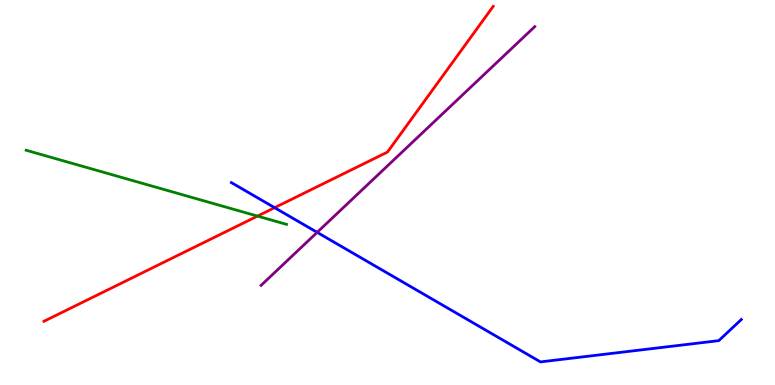[{'lines': ['blue', 'red'], 'intersections': [{'x': 3.54, 'y': 4.61}]}, {'lines': ['green', 'red'], 'intersections': [{'x': 3.32, 'y': 4.39}]}, {'lines': ['purple', 'red'], 'intersections': []}, {'lines': ['blue', 'green'], 'intersections': []}, {'lines': ['blue', 'purple'], 'intersections': [{'x': 4.09, 'y': 3.96}]}, {'lines': ['green', 'purple'], 'intersections': []}]